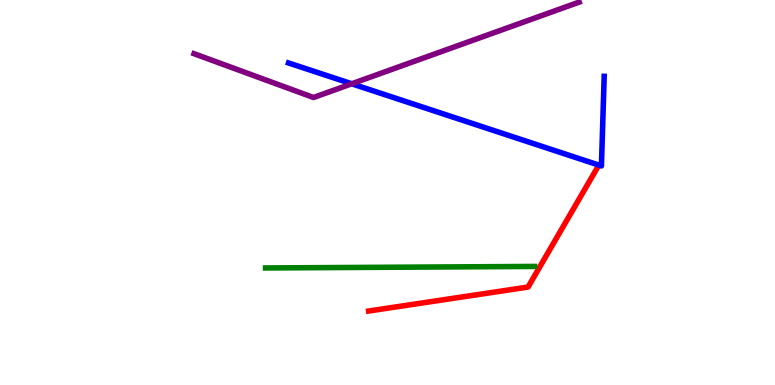[{'lines': ['blue', 'red'], 'intersections': []}, {'lines': ['green', 'red'], 'intersections': []}, {'lines': ['purple', 'red'], 'intersections': []}, {'lines': ['blue', 'green'], 'intersections': []}, {'lines': ['blue', 'purple'], 'intersections': [{'x': 4.54, 'y': 7.82}]}, {'lines': ['green', 'purple'], 'intersections': []}]